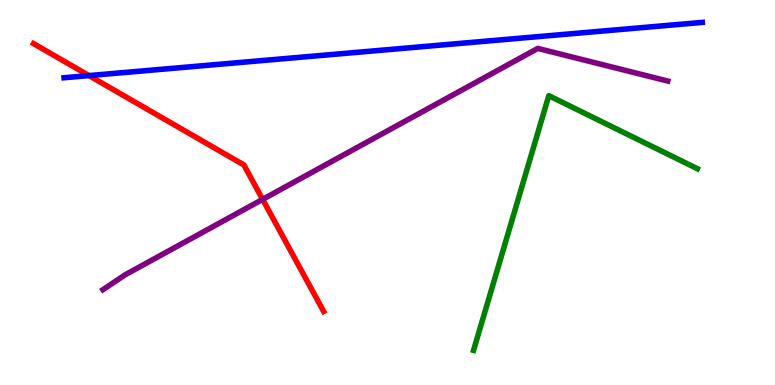[{'lines': ['blue', 'red'], 'intersections': [{'x': 1.15, 'y': 8.04}]}, {'lines': ['green', 'red'], 'intersections': []}, {'lines': ['purple', 'red'], 'intersections': [{'x': 3.39, 'y': 4.82}]}, {'lines': ['blue', 'green'], 'intersections': []}, {'lines': ['blue', 'purple'], 'intersections': []}, {'lines': ['green', 'purple'], 'intersections': []}]